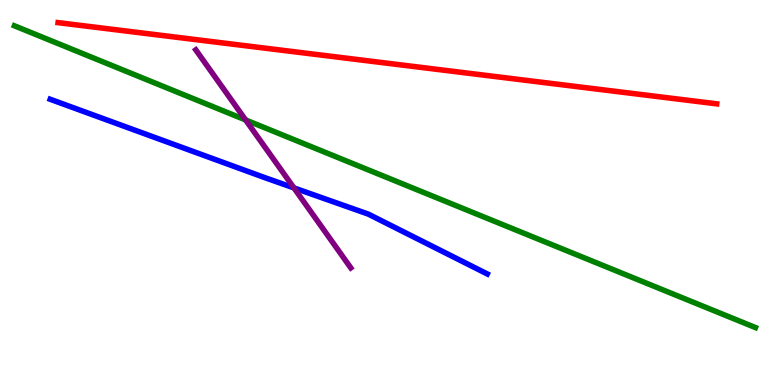[{'lines': ['blue', 'red'], 'intersections': []}, {'lines': ['green', 'red'], 'intersections': []}, {'lines': ['purple', 'red'], 'intersections': []}, {'lines': ['blue', 'green'], 'intersections': []}, {'lines': ['blue', 'purple'], 'intersections': [{'x': 3.79, 'y': 5.12}]}, {'lines': ['green', 'purple'], 'intersections': [{'x': 3.17, 'y': 6.88}]}]